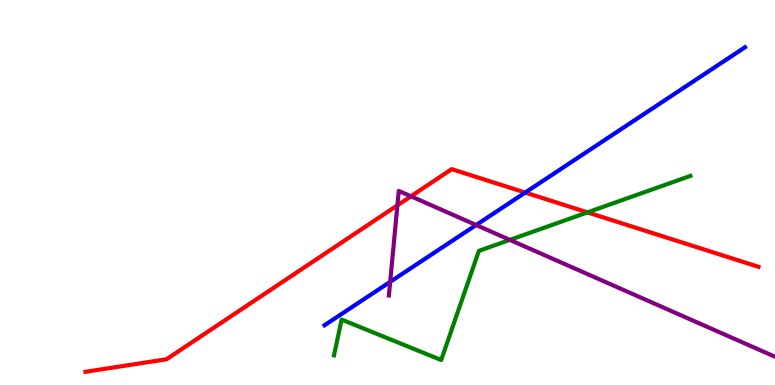[{'lines': ['blue', 'red'], 'intersections': [{'x': 6.78, 'y': 5.0}]}, {'lines': ['green', 'red'], 'intersections': [{'x': 7.58, 'y': 4.48}]}, {'lines': ['purple', 'red'], 'intersections': [{'x': 5.13, 'y': 4.67}, {'x': 5.3, 'y': 4.9}]}, {'lines': ['blue', 'green'], 'intersections': []}, {'lines': ['blue', 'purple'], 'intersections': [{'x': 5.03, 'y': 2.68}, {'x': 6.14, 'y': 4.16}]}, {'lines': ['green', 'purple'], 'intersections': [{'x': 6.58, 'y': 3.77}]}]